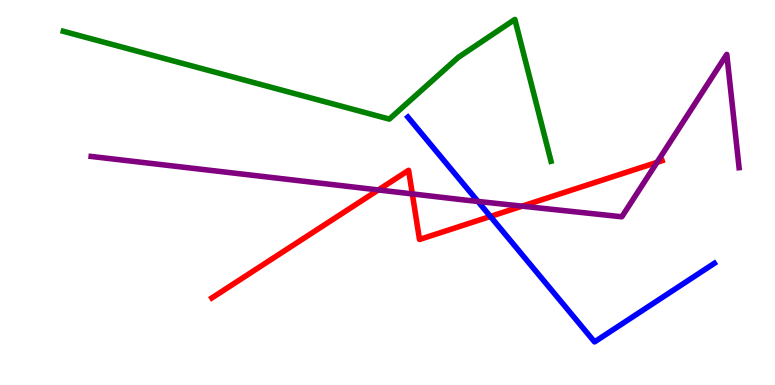[{'lines': ['blue', 'red'], 'intersections': [{'x': 6.33, 'y': 4.38}]}, {'lines': ['green', 'red'], 'intersections': []}, {'lines': ['purple', 'red'], 'intersections': [{'x': 4.88, 'y': 5.07}, {'x': 5.32, 'y': 4.96}, {'x': 6.74, 'y': 4.65}, {'x': 8.48, 'y': 5.78}]}, {'lines': ['blue', 'green'], 'intersections': []}, {'lines': ['blue', 'purple'], 'intersections': [{'x': 6.17, 'y': 4.77}]}, {'lines': ['green', 'purple'], 'intersections': []}]